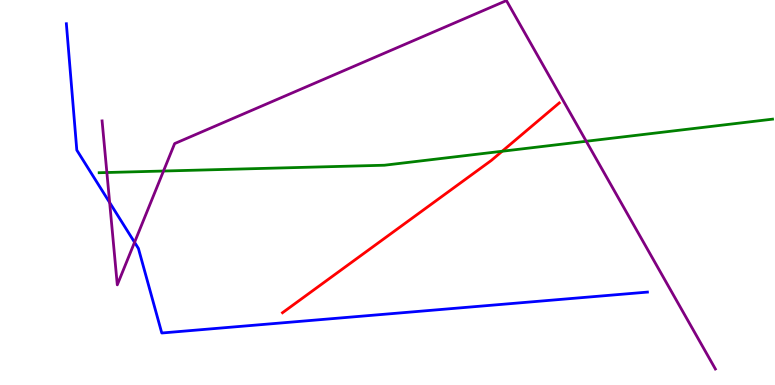[{'lines': ['blue', 'red'], 'intersections': []}, {'lines': ['green', 'red'], 'intersections': [{'x': 6.48, 'y': 6.07}]}, {'lines': ['purple', 'red'], 'intersections': []}, {'lines': ['blue', 'green'], 'intersections': []}, {'lines': ['blue', 'purple'], 'intersections': [{'x': 1.41, 'y': 4.74}, {'x': 1.74, 'y': 3.71}]}, {'lines': ['green', 'purple'], 'intersections': [{'x': 1.38, 'y': 5.52}, {'x': 2.11, 'y': 5.56}, {'x': 7.56, 'y': 6.33}]}]